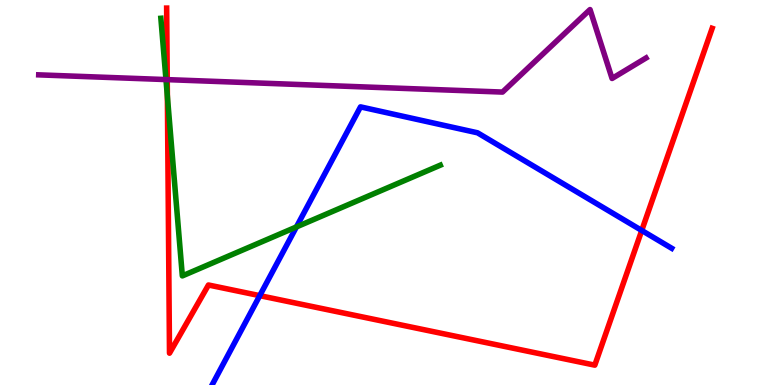[{'lines': ['blue', 'red'], 'intersections': [{'x': 3.35, 'y': 2.32}, {'x': 8.28, 'y': 4.01}]}, {'lines': ['green', 'red'], 'intersections': [{'x': 2.16, 'y': 7.5}]}, {'lines': ['purple', 'red'], 'intersections': [{'x': 2.16, 'y': 7.93}]}, {'lines': ['blue', 'green'], 'intersections': [{'x': 3.82, 'y': 4.11}]}, {'lines': ['blue', 'purple'], 'intersections': []}, {'lines': ['green', 'purple'], 'intersections': [{'x': 2.14, 'y': 7.93}]}]